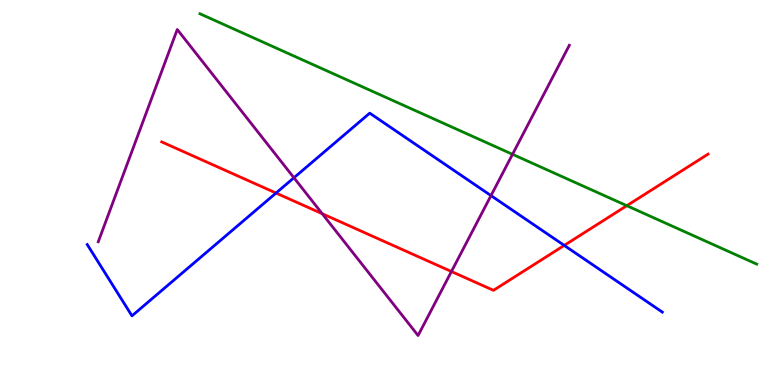[{'lines': ['blue', 'red'], 'intersections': [{'x': 3.56, 'y': 4.99}, {'x': 7.28, 'y': 3.63}]}, {'lines': ['green', 'red'], 'intersections': [{'x': 8.09, 'y': 4.66}]}, {'lines': ['purple', 'red'], 'intersections': [{'x': 4.16, 'y': 4.45}, {'x': 5.82, 'y': 2.95}]}, {'lines': ['blue', 'green'], 'intersections': []}, {'lines': ['blue', 'purple'], 'intersections': [{'x': 3.79, 'y': 5.38}, {'x': 6.34, 'y': 4.92}]}, {'lines': ['green', 'purple'], 'intersections': [{'x': 6.61, 'y': 5.99}]}]